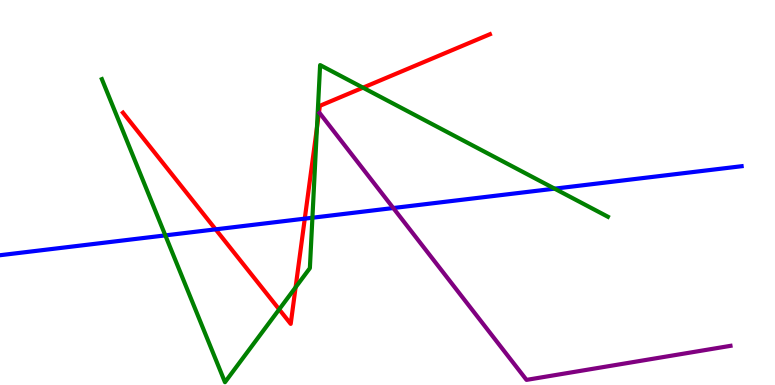[{'lines': ['blue', 'red'], 'intersections': [{'x': 2.78, 'y': 4.04}, {'x': 3.93, 'y': 4.32}]}, {'lines': ['green', 'red'], 'intersections': [{'x': 3.6, 'y': 1.96}, {'x': 3.81, 'y': 2.54}, {'x': 4.09, 'y': 6.68}, {'x': 4.68, 'y': 7.72}]}, {'lines': ['purple', 'red'], 'intersections': []}, {'lines': ['blue', 'green'], 'intersections': [{'x': 2.13, 'y': 3.89}, {'x': 4.03, 'y': 4.34}, {'x': 7.16, 'y': 5.1}]}, {'lines': ['blue', 'purple'], 'intersections': [{'x': 5.07, 'y': 4.6}]}, {'lines': ['green', 'purple'], 'intersections': []}]